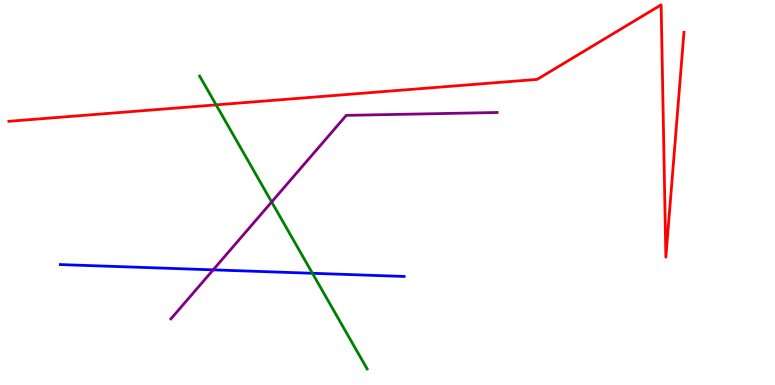[{'lines': ['blue', 'red'], 'intersections': []}, {'lines': ['green', 'red'], 'intersections': [{'x': 2.79, 'y': 7.28}]}, {'lines': ['purple', 'red'], 'intersections': []}, {'lines': ['blue', 'green'], 'intersections': [{'x': 4.03, 'y': 2.9}]}, {'lines': ['blue', 'purple'], 'intersections': [{'x': 2.75, 'y': 2.99}]}, {'lines': ['green', 'purple'], 'intersections': [{'x': 3.51, 'y': 4.75}]}]